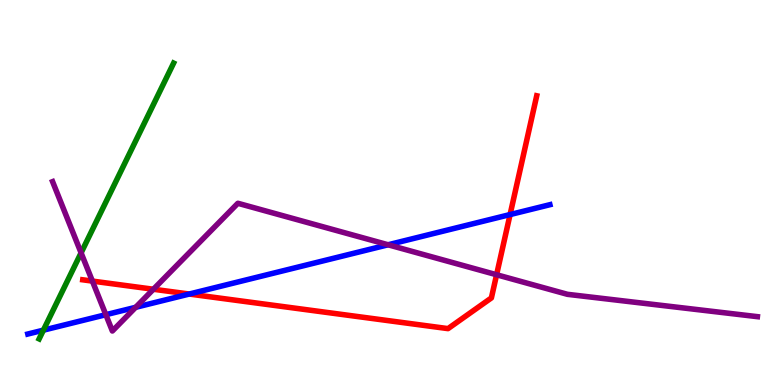[{'lines': ['blue', 'red'], 'intersections': [{'x': 2.44, 'y': 2.36}, {'x': 6.58, 'y': 4.43}]}, {'lines': ['green', 'red'], 'intersections': []}, {'lines': ['purple', 'red'], 'intersections': [{'x': 1.19, 'y': 2.7}, {'x': 1.98, 'y': 2.49}, {'x': 6.41, 'y': 2.86}]}, {'lines': ['blue', 'green'], 'intersections': [{'x': 0.56, 'y': 1.42}]}, {'lines': ['blue', 'purple'], 'intersections': [{'x': 1.37, 'y': 1.83}, {'x': 1.75, 'y': 2.02}, {'x': 5.01, 'y': 3.64}]}, {'lines': ['green', 'purple'], 'intersections': [{'x': 1.05, 'y': 3.43}]}]